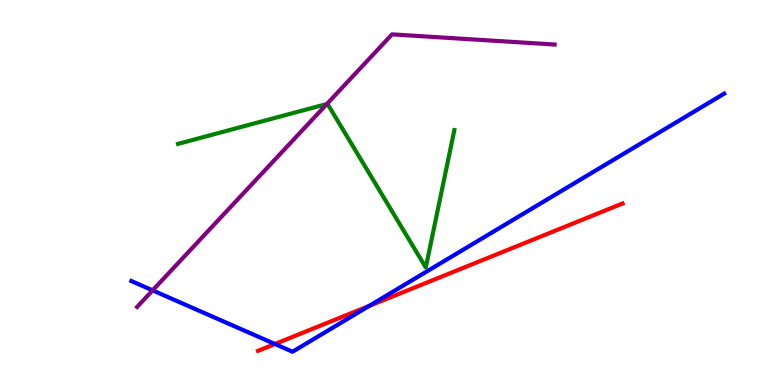[{'lines': ['blue', 'red'], 'intersections': [{'x': 3.55, 'y': 1.06}, {'x': 4.76, 'y': 2.05}]}, {'lines': ['green', 'red'], 'intersections': []}, {'lines': ['purple', 'red'], 'intersections': []}, {'lines': ['blue', 'green'], 'intersections': []}, {'lines': ['blue', 'purple'], 'intersections': [{'x': 1.97, 'y': 2.46}]}, {'lines': ['green', 'purple'], 'intersections': [{'x': 4.22, 'y': 7.3}]}]